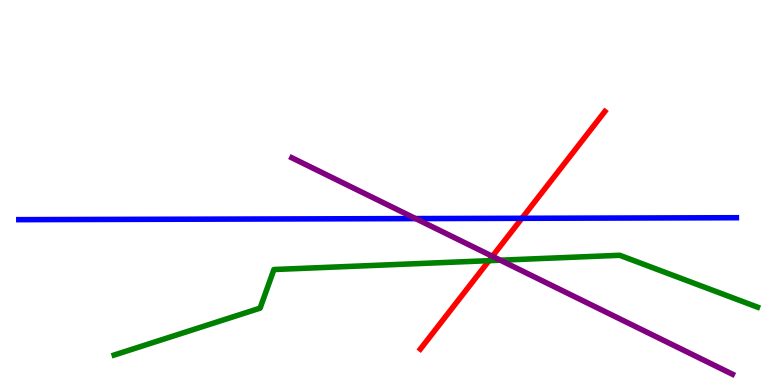[{'lines': ['blue', 'red'], 'intersections': [{'x': 6.73, 'y': 4.33}]}, {'lines': ['green', 'red'], 'intersections': [{'x': 6.31, 'y': 3.23}]}, {'lines': ['purple', 'red'], 'intersections': [{'x': 6.35, 'y': 3.34}]}, {'lines': ['blue', 'green'], 'intersections': []}, {'lines': ['blue', 'purple'], 'intersections': [{'x': 5.36, 'y': 4.32}]}, {'lines': ['green', 'purple'], 'intersections': [{'x': 6.46, 'y': 3.24}]}]